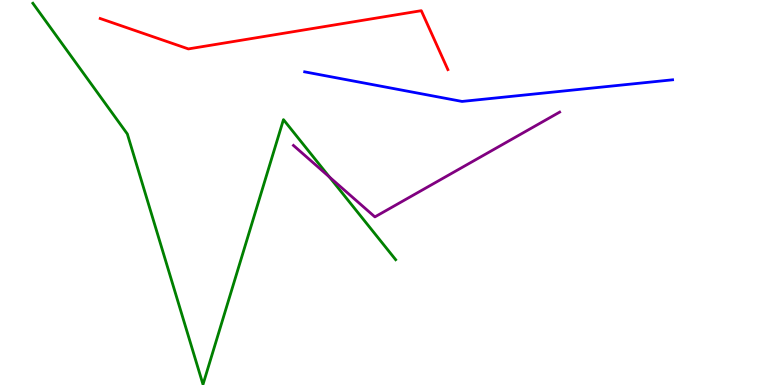[{'lines': ['blue', 'red'], 'intersections': []}, {'lines': ['green', 'red'], 'intersections': []}, {'lines': ['purple', 'red'], 'intersections': []}, {'lines': ['blue', 'green'], 'intersections': []}, {'lines': ['blue', 'purple'], 'intersections': []}, {'lines': ['green', 'purple'], 'intersections': [{'x': 4.25, 'y': 5.4}]}]